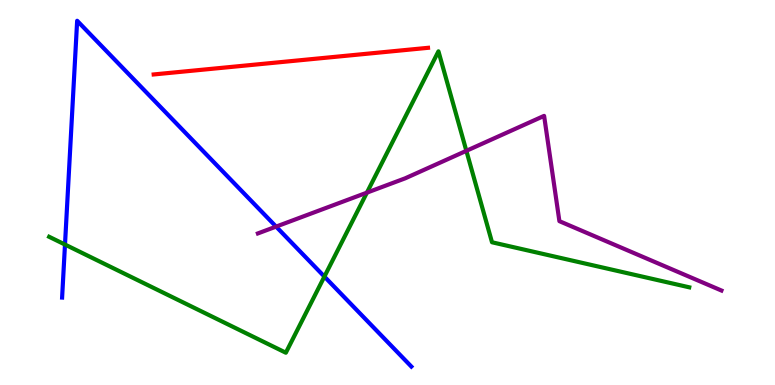[{'lines': ['blue', 'red'], 'intersections': []}, {'lines': ['green', 'red'], 'intersections': []}, {'lines': ['purple', 'red'], 'intersections': []}, {'lines': ['blue', 'green'], 'intersections': [{'x': 0.839, 'y': 3.65}, {'x': 4.19, 'y': 2.82}]}, {'lines': ['blue', 'purple'], 'intersections': [{'x': 3.56, 'y': 4.11}]}, {'lines': ['green', 'purple'], 'intersections': [{'x': 4.73, 'y': 5.0}, {'x': 6.02, 'y': 6.08}]}]